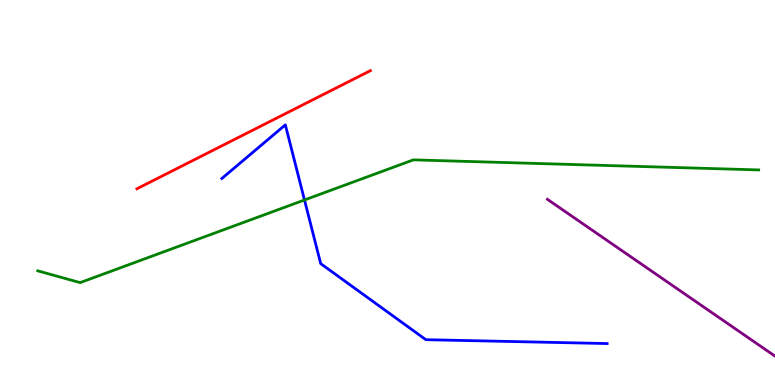[{'lines': ['blue', 'red'], 'intersections': []}, {'lines': ['green', 'red'], 'intersections': []}, {'lines': ['purple', 'red'], 'intersections': []}, {'lines': ['blue', 'green'], 'intersections': [{'x': 3.93, 'y': 4.81}]}, {'lines': ['blue', 'purple'], 'intersections': []}, {'lines': ['green', 'purple'], 'intersections': []}]